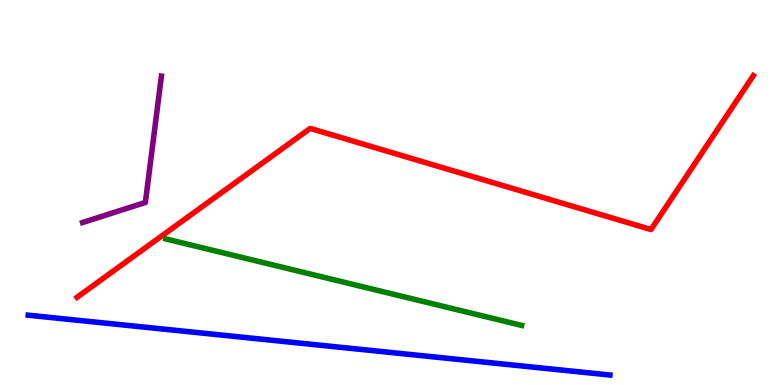[{'lines': ['blue', 'red'], 'intersections': []}, {'lines': ['green', 'red'], 'intersections': []}, {'lines': ['purple', 'red'], 'intersections': []}, {'lines': ['blue', 'green'], 'intersections': []}, {'lines': ['blue', 'purple'], 'intersections': []}, {'lines': ['green', 'purple'], 'intersections': []}]